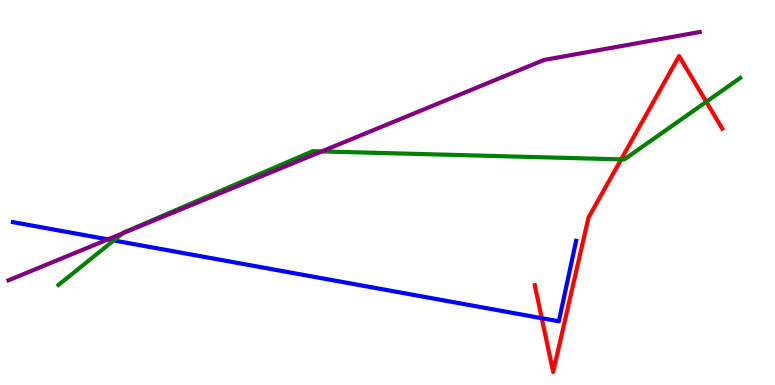[{'lines': ['blue', 'red'], 'intersections': [{'x': 6.99, 'y': 1.74}]}, {'lines': ['green', 'red'], 'intersections': [{'x': 8.02, 'y': 5.86}, {'x': 9.11, 'y': 7.36}]}, {'lines': ['purple', 'red'], 'intersections': []}, {'lines': ['blue', 'green'], 'intersections': [{'x': 1.47, 'y': 3.75}]}, {'lines': ['blue', 'purple'], 'intersections': [{'x': 1.39, 'y': 3.78}]}, {'lines': ['green', 'purple'], 'intersections': [{'x': 1.58, 'y': 3.94}, {'x': 4.15, 'y': 6.07}]}]